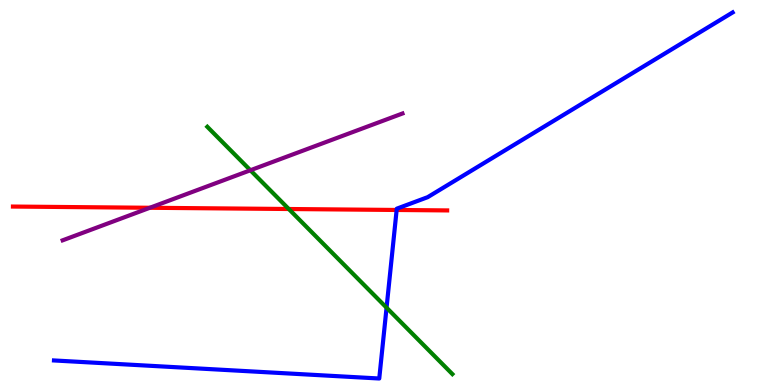[{'lines': ['blue', 'red'], 'intersections': [{'x': 5.12, 'y': 4.55}]}, {'lines': ['green', 'red'], 'intersections': [{'x': 3.73, 'y': 4.57}]}, {'lines': ['purple', 'red'], 'intersections': [{'x': 1.93, 'y': 4.6}]}, {'lines': ['blue', 'green'], 'intersections': [{'x': 4.99, 'y': 2.01}]}, {'lines': ['blue', 'purple'], 'intersections': []}, {'lines': ['green', 'purple'], 'intersections': [{'x': 3.23, 'y': 5.58}]}]